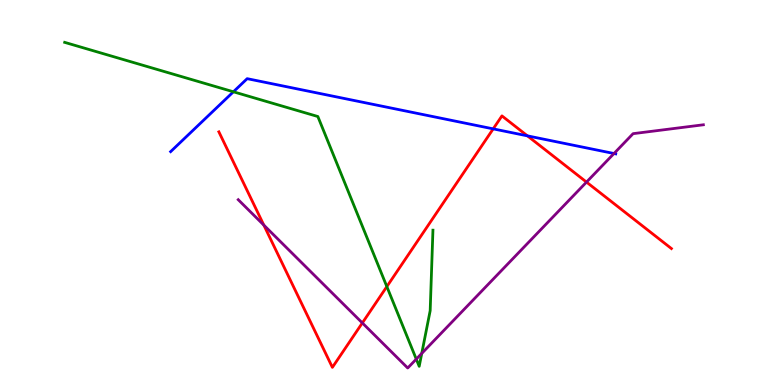[{'lines': ['blue', 'red'], 'intersections': [{'x': 6.36, 'y': 6.65}, {'x': 6.81, 'y': 6.47}]}, {'lines': ['green', 'red'], 'intersections': [{'x': 4.99, 'y': 2.56}]}, {'lines': ['purple', 'red'], 'intersections': [{'x': 3.4, 'y': 4.15}, {'x': 4.68, 'y': 1.61}, {'x': 7.57, 'y': 5.27}]}, {'lines': ['blue', 'green'], 'intersections': [{'x': 3.01, 'y': 7.62}]}, {'lines': ['blue', 'purple'], 'intersections': [{'x': 7.92, 'y': 6.01}]}, {'lines': ['green', 'purple'], 'intersections': [{'x': 5.37, 'y': 0.672}, {'x': 5.44, 'y': 0.82}]}]